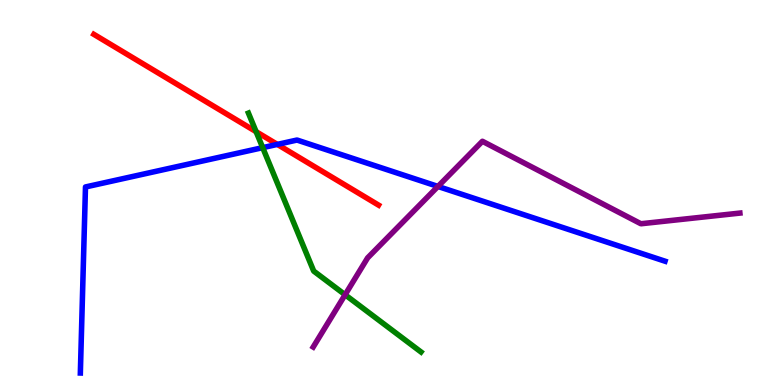[{'lines': ['blue', 'red'], 'intersections': [{'x': 3.58, 'y': 6.25}]}, {'lines': ['green', 'red'], 'intersections': [{'x': 3.3, 'y': 6.58}]}, {'lines': ['purple', 'red'], 'intersections': []}, {'lines': ['blue', 'green'], 'intersections': [{'x': 3.39, 'y': 6.16}]}, {'lines': ['blue', 'purple'], 'intersections': [{'x': 5.65, 'y': 5.16}]}, {'lines': ['green', 'purple'], 'intersections': [{'x': 4.45, 'y': 2.34}]}]